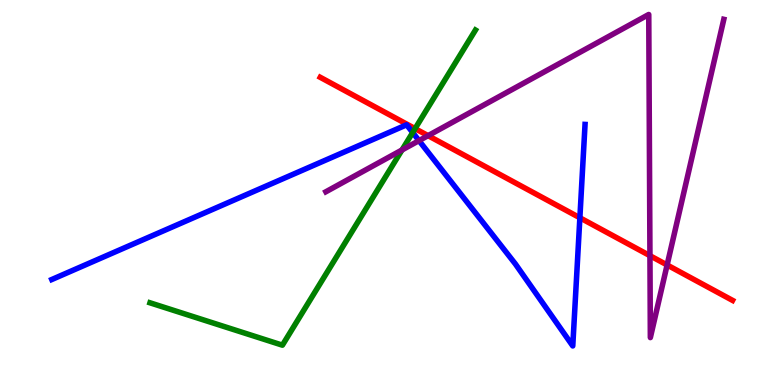[{'lines': ['blue', 'red'], 'intersections': [{'x': 7.48, 'y': 4.34}]}, {'lines': ['green', 'red'], 'intersections': [{'x': 5.36, 'y': 6.66}]}, {'lines': ['purple', 'red'], 'intersections': [{'x': 5.52, 'y': 6.48}, {'x': 8.39, 'y': 3.36}, {'x': 8.61, 'y': 3.12}]}, {'lines': ['blue', 'green'], 'intersections': [{'x': 5.32, 'y': 6.56}]}, {'lines': ['blue', 'purple'], 'intersections': [{'x': 5.41, 'y': 6.35}]}, {'lines': ['green', 'purple'], 'intersections': [{'x': 5.19, 'y': 6.1}]}]